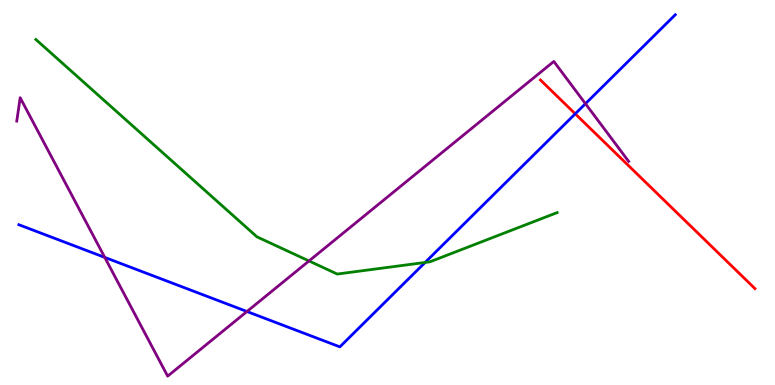[{'lines': ['blue', 'red'], 'intersections': [{'x': 7.42, 'y': 7.04}]}, {'lines': ['green', 'red'], 'intersections': []}, {'lines': ['purple', 'red'], 'intersections': []}, {'lines': ['blue', 'green'], 'intersections': [{'x': 5.49, 'y': 3.18}]}, {'lines': ['blue', 'purple'], 'intersections': [{'x': 1.35, 'y': 3.31}, {'x': 3.19, 'y': 1.91}, {'x': 7.55, 'y': 7.31}]}, {'lines': ['green', 'purple'], 'intersections': [{'x': 3.99, 'y': 3.22}]}]